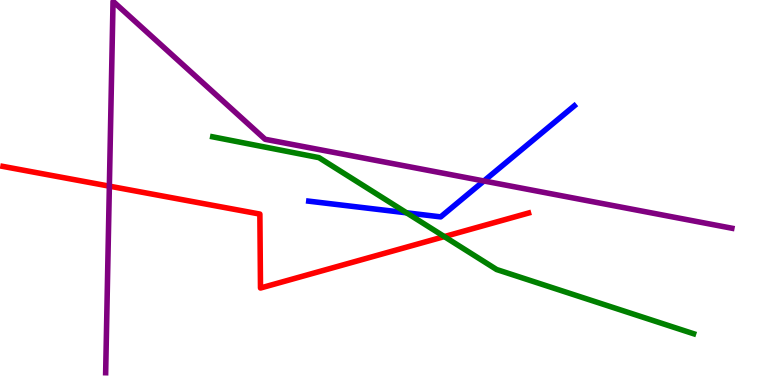[{'lines': ['blue', 'red'], 'intersections': []}, {'lines': ['green', 'red'], 'intersections': [{'x': 5.73, 'y': 3.85}]}, {'lines': ['purple', 'red'], 'intersections': [{'x': 1.41, 'y': 5.16}]}, {'lines': ['blue', 'green'], 'intersections': [{'x': 5.25, 'y': 4.47}]}, {'lines': ['blue', 'purple'], 'intersections': [{'x': 6.24, 'y': 5.3}]}, {'lines': ['green', 'purple'], 'intersections': []}]